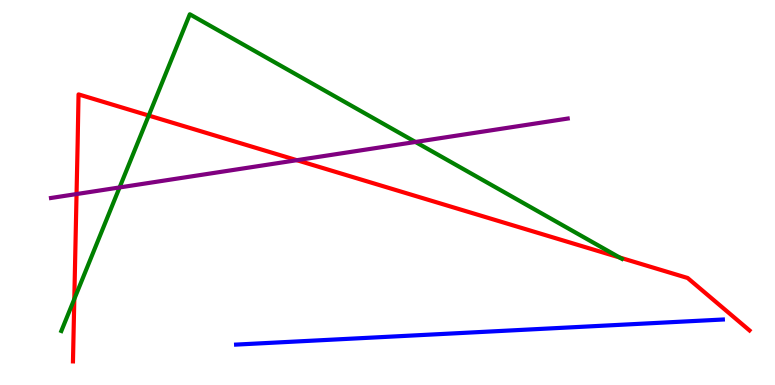[{'lines': ['blue', 'red'], 'intersections': []}, {'lines': ['green', 'red'], 'intersections': [{'x': 0.959, 'y': 2.23}, {'x': 1.92, 'y': 7.0}, {'x': 7.99, 'y': 3.31}]}, {'lines': ['purple', 'red'], 'intersections': [{'x': 0.988, 'y': 4.96}, {'x': 3.83, 'y': 5.84}]}, {'lines': ['blue', 'green'], 'intersections': []}, {'lines': ['blue', 'purple'], 'intersections': []}, {'lines': ['green', 'purple'], 'intersections': [{'x': 1.54, 'y': 5.13}, {'x': 5.36, 'y': 6.31}]}]